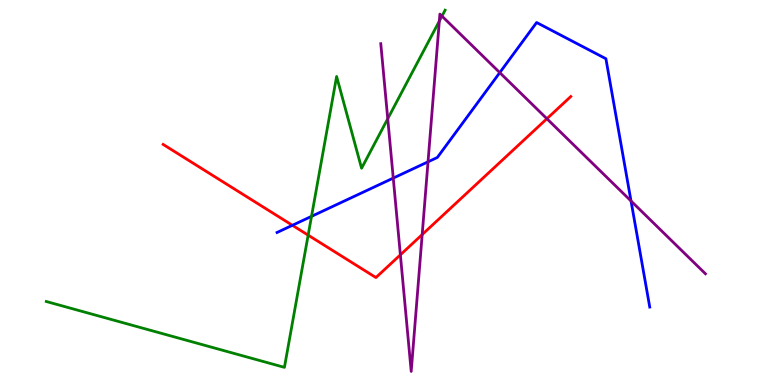[{'lines': ['blue', 'red'], 'intersections': [{'x': 3.77, 'y': 4.15}]}, {'lines': ['green', 'red'], 'intersections': [{'x': 3.98, 'y': 3.89}]}, {'lines': ['purple', 'red'], 'intersections': [{'x': 5.17, 'y': 3.38}, {'x': 5.45, 'y': 3.91}, {'x': 7.06, 'y': 6.92}]}, {'lines': ['blue', 'green'], 'intersections': [{'x': 4.02, 'y': 4.38}]}, {'lines': ['blue', 'purple'], 'intersections': [{'x': 5.07, 'y': 5.37}, {'x': 5.52, 'y': 5.8}, {'x': 6.45, 'y': 8.11}, {'x': 8.14, 'y': 4.78}]}, {'lines': ['green', 'purple'], 'intersections': [{'x': 5.0, 'y': 6.92}, {'x': 5.67, 'y': 9.45}, {'x': 5.7, 'y': 9.58}]}]